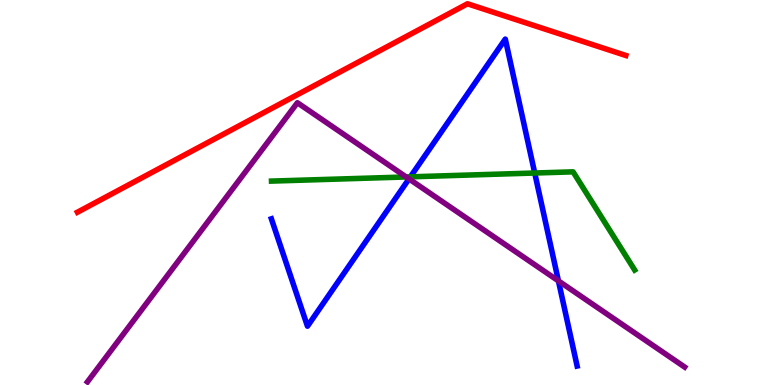[{'lines': ['blue', 'red'], 'intersections': []}, {'lines': ['green', 'red'], 'intersections': []}, {'lines': ['purple', 'red'], 'intersections': []}, {'lines': ['blue', 'green'], 'intersections': [{'x': 5.3, 'y': 5.41}, {'x': 6.9, 'y': 5.51}]}, {'lines': ['blue', 'purple'], 'intersections': [{'x': 5.28, 'y': 5.35}, {'x': 7.21, 'y': 2.7}]}, {'lines': ['green', 'purple'], 'intersections': [{'x': 5.24, 'y': 5.4}]}]